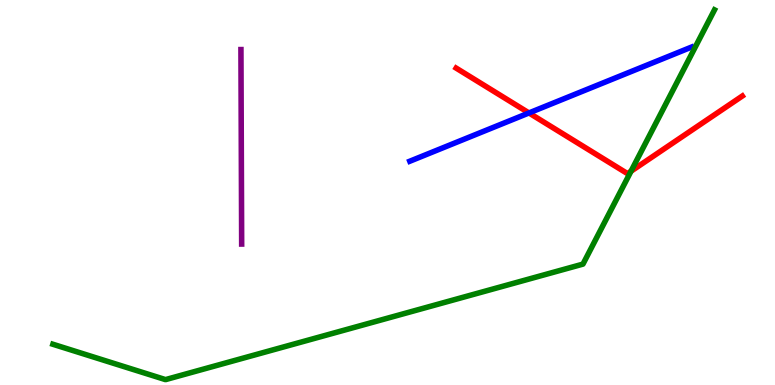[{'lines': ['blue', 'red'], 'intersections': [{'x': 6.83, 'y': 7.07}]}, {'lines': ['green', 'red'], 'intersections': [{'x': 8.14, 'y': 5.55}]}, {'lines': ['purple', 'red'], 'intersections': []}, {'lines': ['blue', 'green'], 'intersections': []}, {'lines': ['blue', 'purple'], 'intersections': []}, {'lines': ['green', 'purple'], 'intersections': []}]